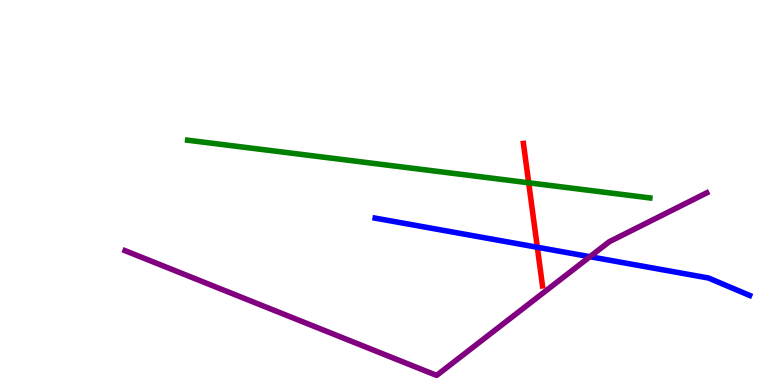[{'lines': ['blue', 'red'], 'intersections': [{'x': 6.93, 'y': 3.58}]}, {'lines': ['green', 'red'], 'intersections': [{'x': 6.82, 'y': 5.25}]}, {'lines': ['purple', 'red'], 'intersections': []}, {'lines': ['blue', 'green'], 'intersections': []}, {'lines': ['blue', 'purple'], 'intersections': [{'x': 7.61, 'y': 3.33}]}, {'lines': ['green', 'purple'], 'intersections': []}]